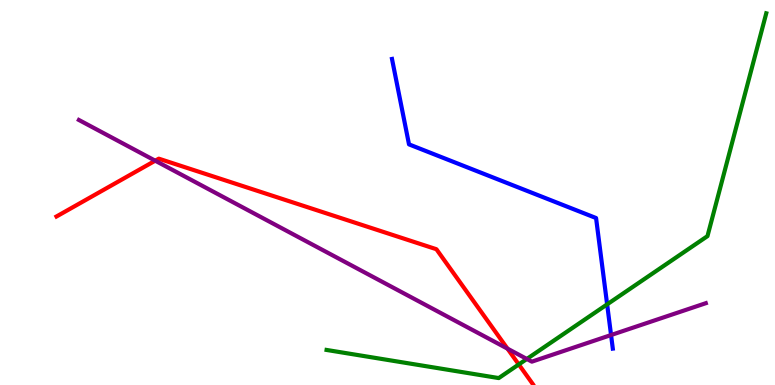[{'lines': ['blue', 'red'], 'intersections': []}, {'lines': ['green', 'red'], 'intersections': [{'x': 6.69, 'y': 0.534}]}, {'lines': ['purple', 'red'], 'intersections': [{'x': 2.0, 'y': 5.83}, {'x': 6.55, 'y': 0.944}]}, {'lines': ['blue', 'green'], 'intersections': [{'x': 7.83, 'y': 2.09}]}, {'lines': ['blue', 'purple'], 'intersections': [{'x': 7.88, 'y': 1.3}]}, {'lines': ['green', 'purple'], 'intersections': [{'x': 6.8, 'y': 0.676}]}]